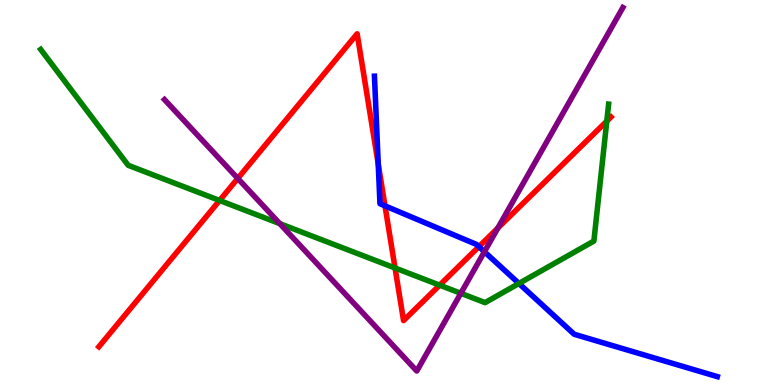[{'lines': ['blue', 'red'], 'intersections': [{'x': 4.88, 'y': 5.74}, {'x': 4.97, 'y': 4.65}, {'x': 6.18, 'y': 3.59}]}, {'lines': ['green', 'red'], 'intersections': [{'x': 2.83, 'y': 4.79}, {'x': 5.1, 'y': 3.04}, {'x': 5.67, 'y': 2.59}, {'x': 7.83, 'y': 6.85}]}, {'lines': ['purple', 'red'], 'intersections': [{'x': 3.07, 'y': 5.37}, {'x': 6.42, 'y': 4.08}]}, {'lines': ['blue', 'green'], 'intersections': [{'x': 6.7, 'y': 2.64}]}, {'lines': ['blue', 'purple'], 'intersections': [{'x': 6.25, 'y': 3.46}]}, {'lines': ['green', 'purple'], 'intersections': [{'x': 3.61, 'y': 4.19}, {'x': 5.95, 'y': 2.38}]}]